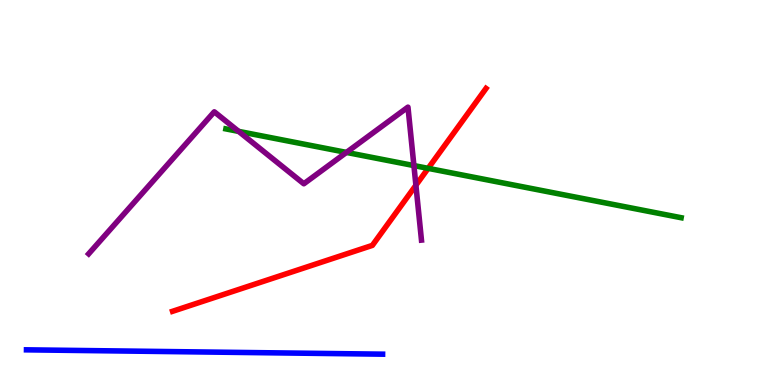[{'lines': ['blue', 'red'], 'intersections': []}, {'lines': ['green', 'red'], 'intersections': [{'x': 5.52, 'y': 5.63}]}, {'lines': ['purple', 'red'], 'intersections': [{'x': 5.37, 'y': 5.19}]}, {'lines': ['blue', 'green'], 'intersections': []}, {'lines': ['blue', 'purple'], 'intersections': []}, {'lines': ['green', 'purple'], 'intersections': [{'x': 3.08, 'y': 6.59}, {'x': 4.47, 'y': 6.04}, {'x': 5.34, 'y': 5.7}]}]